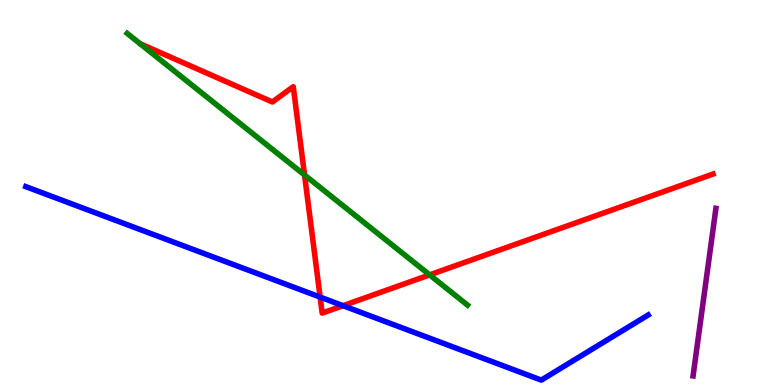[{'lines': ['blue', 'red'], 'intersections': [{'x': 4.13, 'y': 2.28}, {'x': 4.43, 'y': 2.06}]}, {'lines': ['green', 'red'], 'intersections': [{'x': 3.93, 'y': 5.45}, {'x': 5.54, 'y': 2.86}]}, {'lines': ['purple', 'red'], 'intersections': []}, {'lines': ['blue', 'green'], 'intersections': []}, {'lines': ['blue', 'purple'], 'intersections': []}, {'lines': ['green', 'purple'], 'intersections': []}]